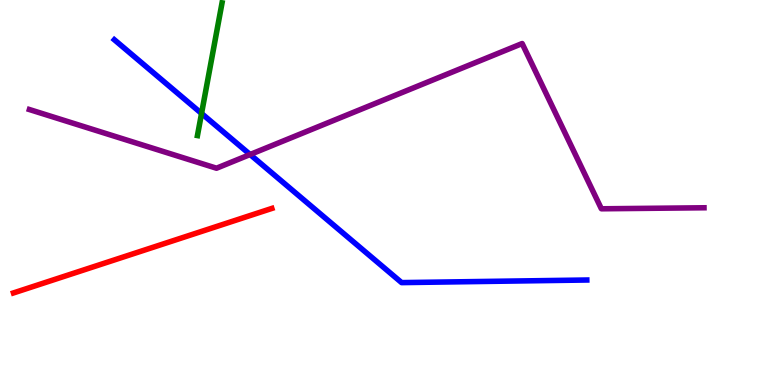[{'lines': ['blue', 'red'], 'intersections': []}, {'lines': ['green', 'red'], 'intersections': []}, {'lines': ['purple', 'red'], 'intersections': []}, {'lines': ['blue', 'green'], 'intersections': [{'x': 2.6, 'y': 7.05}]}, {'lines': ['blue', 'purple'], 'intersections': [{'x': 3.23, 'y': 5.99}]}, {'lines': ['green', 'purple'], 'intersections': []}]